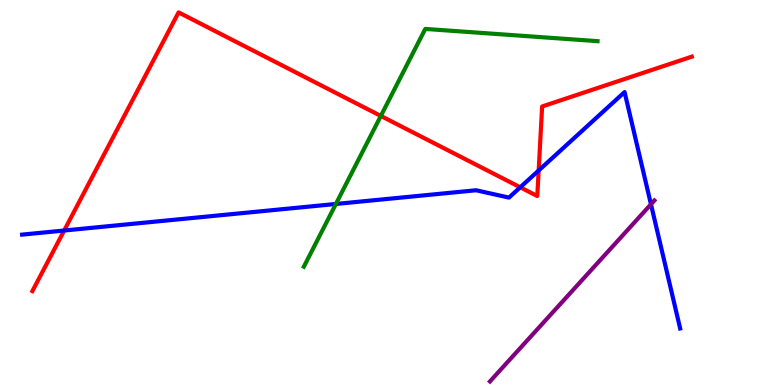[{'lines': ['blue', 'red'], 'intersections': [{'x': 0.828, 'y': 4.01}, {'x': 6.71, 'y': 5.13}, {'x': 6.95, 'y': 5.57}]}, {'lines': ['green', 'red'], 'intersections': [{'x': 4.91, 'y': 6.99}]}, {'lines': ['purple', 'red'], 'intersections': []}, {'lines': ['blue', 'green'], 'intersections': [{'x': 4.33, 'y': 4.7}]}, {'lines': ['blue', 'purple'], 'intersections': [{'x': 8.4, 'y': 4.69}]}, {'lines': ['green', 'purple'], 'intersections': []}]